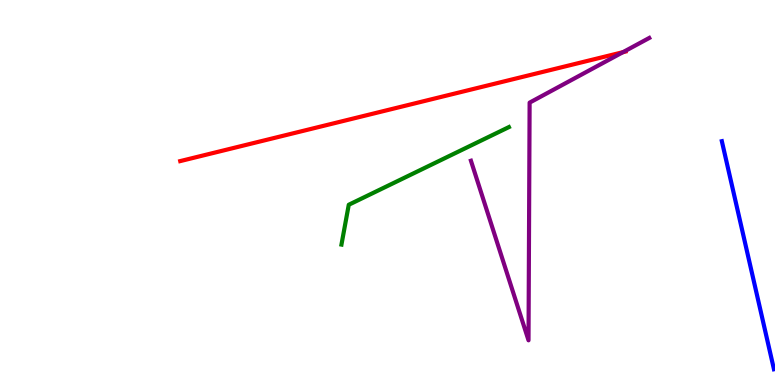[{'lines': ['blue', 'red'], 'intersections': []}, {'lines': ['green', 'red'], 'intersections': []}, {'lines': ['purple', 'red'], 'intersections': [{'x': 8.04, 'y': 8.64}]}, {'lines': ['blue', 'green'], 'intersections': []}, {'lines': ['blue', 'purple'], 'intersections': []}, {'lines': ['green', 'purple'], 'intersections': []}]